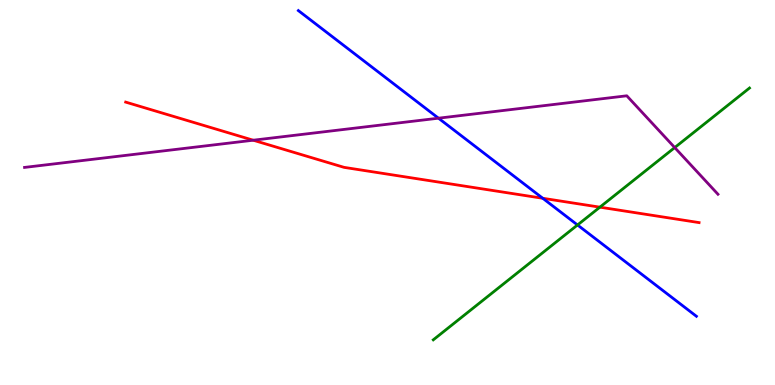[{'lines': ['blue', 'red'], 'intersections': [{'x': 7.0, 'y': 4.85}]}, {'lines': ['green', 'red'], 'intersections': [{'x': 7.74, 'y': 4.62}]}, {'lines': ['purple', 'red'], 'intersections': [{'x': 3.27, 'y': 6.36}]}, {'lines': ['blue', 'green'], 'intersections': [{'x': 7.45, 'y': 4.16}]}, {'lines': ['blue', 'purple'], 'intersections': [{'x': 5.66, 'y': 6.93}]}, {'lines': ['green', 'purple'], 'intersections': [{'x': 8.71, 'y': 6.17}]}]